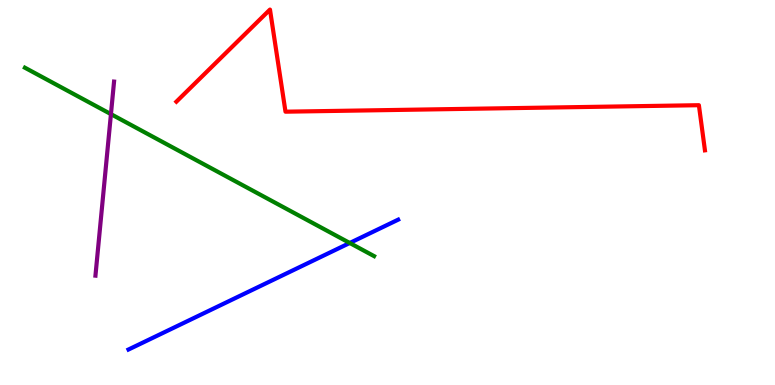[{'lines': ['blue', 'red'], 'intersections': []}, {'lines': ['green', 'red'], 'intersections': []}, {'lines': ['purple', 'red'], 'intersections': []}, {'lines': ['blue', 'green'], 'intersections': [{'x': 4.51, 'y': 3.69}]}, {'lines': ['blue', 'purple'], 'intersections': []}, {'lines': ['green', 'purple'], 'intersections': [{'x': 1.43, 'y': 7.04}]}]